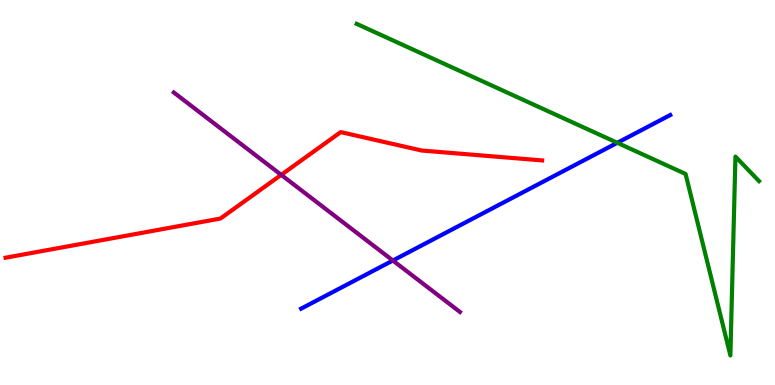[{'lines': ['blue', 'red'], 'intersections': []}, {'lines': ['green', 'red'], 'intersections': []}, {'lines': ['purple', 'red'], 'intersections': [{'x': 3.63, 'y': 5.46}]}, {'lines': ['blue', 'green'], 'intersections': [{'x': 7.97, 'y': 6.29}]}, {'lines': ['blue', 'purple'], 'intersections': [{'x': 5.07, 'y': 3.23}]}, {'lines': ['green', 'purple'], 'intersections': []}]